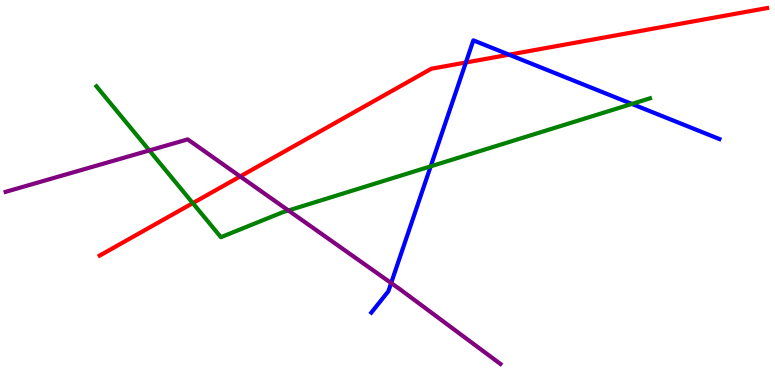[{'lines': ['blue', 'red'], 'intersections': [{'x': 6.01, 'y': 8.38}, {'x': 6.57, 'y': 8.58}]}, {'lines': ['green', 'red'], 'intersections': [{'x': 2.49, 'y': 4.72}]}, {'lines': ['purple', 'red'], 'intersections': [{'x': 3.1, 'y': 5.42}]}, {'lines': ['blue', 'green'], 'intersections': [{'x': 5.56, 'y': 5.68}, {'x': 8.15, 'y': 7.3}]}, {'lines': ['blue', 'purple'], 'intersections': [{'x': 5.05, 'y': 2.65}]}, {'lines': ['green', 'purple'], 'intersections': [{'x': 1.93, 'y': 6.09}, {'x': 3.72, 'y': 4.53}]}]